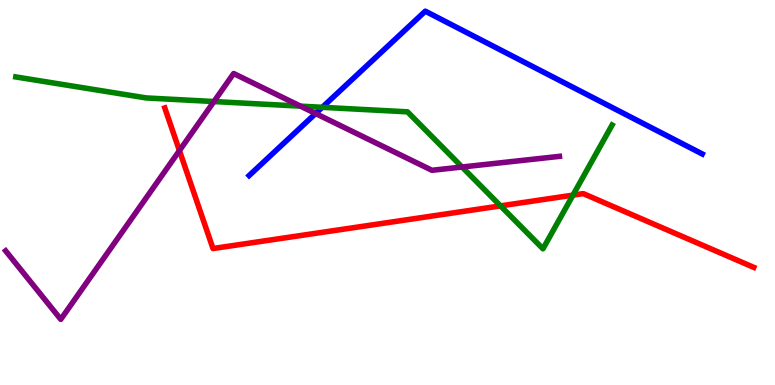[{'lines': ['blue', 'red'], 'intersections': []}, {'lines': ['green', 'red'], 'intersections': [{'x': 6.46, 'y': 4.65}, {'x': 7.39, 'y': 4.93}]}, {'lines': ['purple', 'red'], 'intersections': [{'x': 2.32, 'y': 6.09}]}, {'lines': ['blue', 'green'], 'intersections': [{'x': 4.16, 'y': 7.21}]}, {'lines': ['blue', 'purple'], 'intersections': [{'x': 4.07, 'y': 7.05}]}, {'lines': ['green', 'purple'], 'intersections': [{'x': 2.76, 'y': 7.36}, {'x': 3.88, 'y': 7.24}, {'x': 5.96, 'y': 5.66}]}]